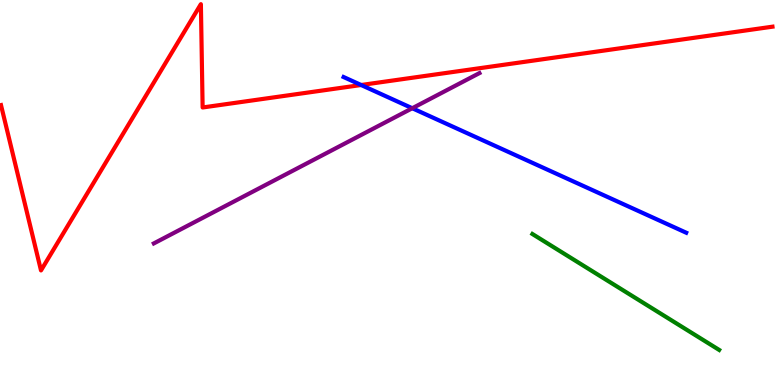[{'lines': ['blue', 'red'], 'intersections': [{'x': 4.66, 'y': 7.79}]}, {'lines': ['green', 'red'], 'intersections': []}, {'lines': ['purple', 'red'], 'intersections': []}, {'lines': ['blue', 'green'], 'intersections': []}, {'lines': ['blue', 'purple'], 'intersections': [{'x': 5.32, 'y': 7.19}]}, {'lines': ['green', 'purple'], 'intersections': []}]